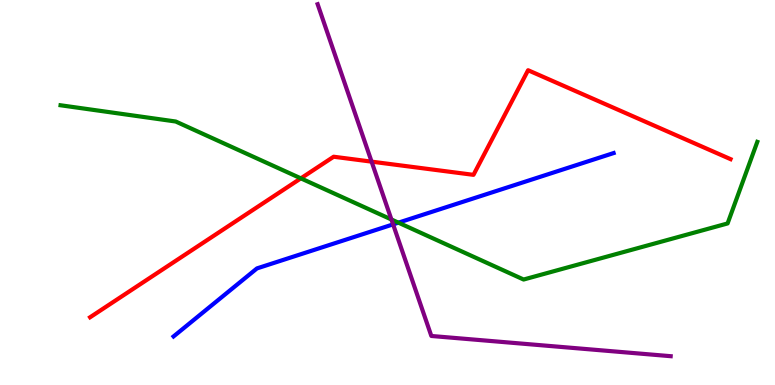[{'lines': ['blue', 'red'], 'intersections': []}, {'lines': ['green', 'red'], 'intersections': [{'x': 3.88, 'y': 5.37}]}, {'lines': ['purple', 'red'], 'intersections': [{'x': 4.79, 'y': 5.8}]}, {'lines': ['blue', 'green'], 'intersections': [{'x': 5.14, 'y': 4.22}]}, {'lines': ['blue', 'purple'], 'intersections': [{'x': 5.07, 'y': 4.17}]}, {'lines': ['green', 'purple'], 'intersections': [{'x': 5.05, 'y': 4.3}]}]